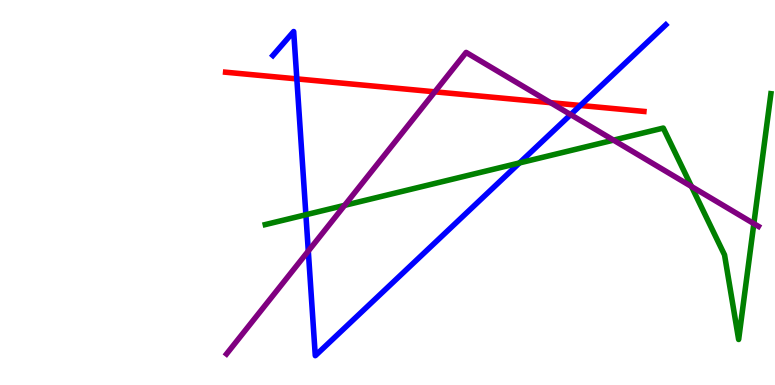[{'lines': ['blue', 'red'], 'intersections': [{'x': 3.83, 'y': 7.95}, {'x': 7.49, 'y': 7.26}]}, {'lines': ['green', 'red'], 'intersections': []}, {'lines': ['purple', 'red'], 'intersections': [{'x': 5.61, 'y': 7.62}, {'x': 7.1, 'y': 7.33}]}, {'lines': ['blue', 'green'], 'intersections': [{'x': 3.95, 'y': 4.42}, {'x': 6.7, 'y': 5.77}]}, {'lines': ['blue', 'purple'], 'intersections': [{'x': 3.98, 'y': 3.48}, {'x': 7.36, 'y': 7.02}]}, {'lines': ['green', 'purple'], 'intersections': [{'x': 4.45, 'y': 4.67}, {'x': 7.92, 'y': 6.36}, {'x': 8.92, 'y': 5.16}, {'x': 9.73, 'y': 4.19}]}]